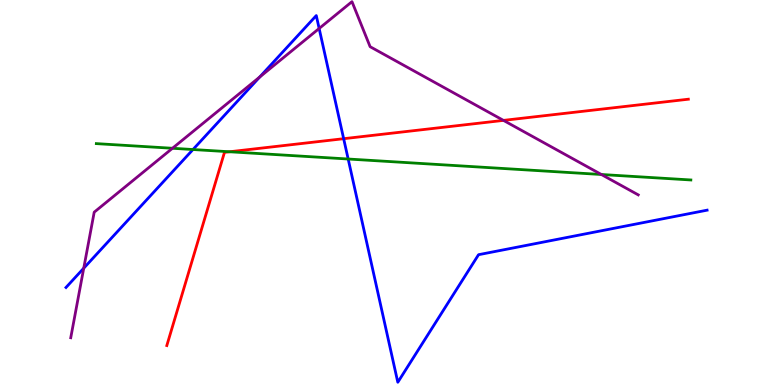[{'lines': ['blue', 'red'], 'intersections': [{'x': 4.43, 'y': 6.4}]}, {'lines': ['green', 'red'], 'intersections': [{'x': 2.96, 'y': 6.06}]}, {'lines': ['purple', 'red'], 'intersections': [{'x': 6.5, 'y': 6.87}]}, {'lines': ['blue', 'green'], 'intersections': [{'x': 2.49, 'y': 6.12}, {'x': 4.49, 'y': 5.87}]}, {'lines': ['blue', 'purple'], 'intersections': [{'x': 1.08, 'y': 3.03}, {'x': 3.35, 'y': 8.0}, {'x': 4.12, 'y': 9.26}]}, {'lines': ['green', 'purple'], 'intersections': [{'x': 2.23, 'y': 6.15}, {'x': 7.76, 'y': 5.47}]}]